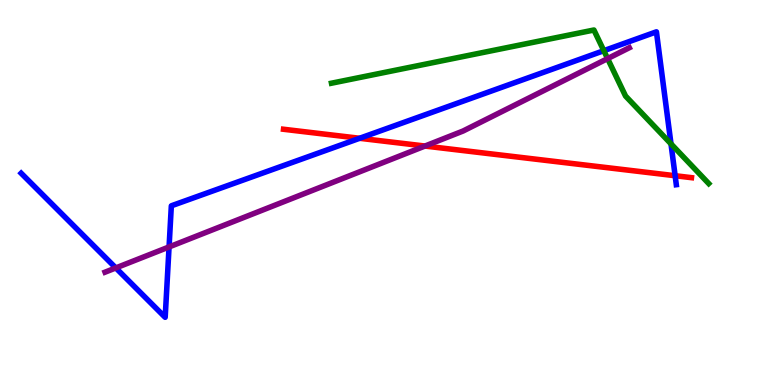[{'lines': ['blue', 'red'], 'intersections': [{'x': 4.64, 'y': 6.41}, {'x': 8.71, 'y': 5.44}]}, {'lines': ['green', 'red'], 'intersections': []}, {'lines': ['purple', 'red'], 'intersections': [{'x': 5.48, 'y': 6.21}]}, {'lines': ['blue', 'green'], 'intersections': [{'x': 7.79, 'y': 8.68}, {'x': 8.66, 'y': 6.26}]}, {'lines': ['blue', 'purple'], 'intersections': [{'x': 1.49, 'y': 3.04}, {'x': 2.18, 'y': 3.59}]}, {'lines': ['green', 'purple'], 'intersections': [{'x': 7.84, 'y': 8.48}]}]